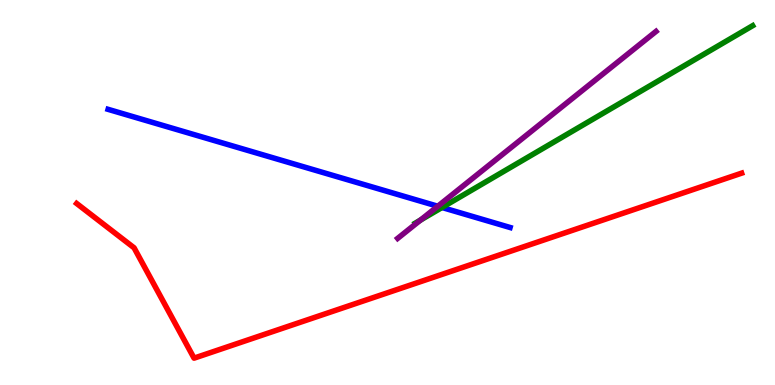[{'lines': ['blue', 'red'], 'intersections': []}, {'lines': ['green', 'red'], 'intersections': []}, {'lines': ['purple', 'red'], 'intersections': []}, {'lines': ['blue', 'green'], 'intersections': [{'x': 5.7, 'y': 4.61}]}, {'lines': ['blue', 'purple'], 'intersections': [{'x': 5.65, 'y': 4.64}]}, {'lines': ['green', 'purple'], 'intersections': [{'x': 5.43, 'y': 4.28}]}]